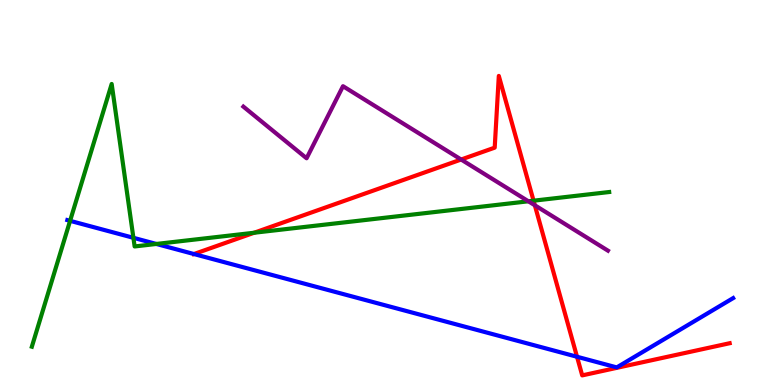[{'lines': ['blue', 'red'], 'intersections': [{'x': 2.5, 'y': 3.4}, {'x': 7.45, 'y': 0.734}]}, {'lines': ['green', 'red'], 'intersections': [{'x': 3.28, 'y': 3.95}, {'x': 6.88, 'y': 4.79}]}, {'lines': ['purple', 'red'], 'intersections': [{'x': 5.95, 'y': 5.86}, {'x': 6.9, 'y': 4.67}]}, {'lines': ['blue', 'green'], 'intersections': [{'x': 0.904, 'y': 4.26}, {'x': 1.72, 'y': 3.82}, {'x': 2.02, 'y': 3.66}]}, {'lines': ['blue', 'purple'], 'intersections': []}, {'lines': ['green', 'purple'], 'intersections': [{'x': 6.82, 'y': 4.77}]}]